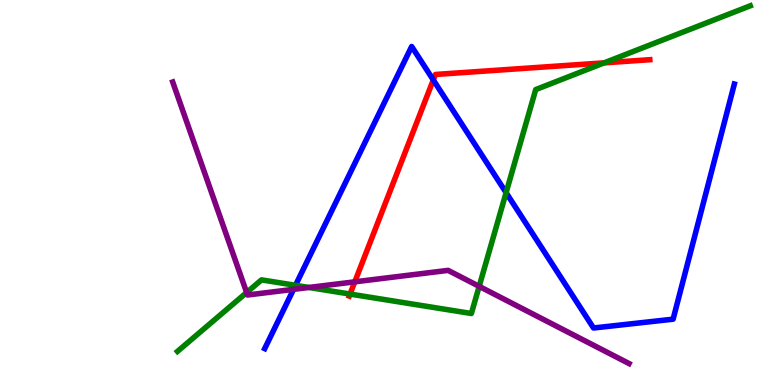[{'lines': ['blue', 'red'], 'intersections': [{'x': 5.59, 'y': 7.92}]}, {'lines': ['green', 'red'], 'intersections': [{'x': 4.52, 'y': 2.36}, {'x': 7.8, 'y': 8.37}]}, {'lines': ['purple', 'red'], 'intersections': [{'x': 4.58, 'y': 2.68}]}, {'lines': ['blue', 'green'], 'intersections': [{'x': 3.81, 'y': 2.59}, {'x': 6.53, 'y': 5.0}]}, {'lines': ['blue', 'purple'], 'intersections': [{'x': 3.79, 'y': 2.48}]}, {'lines': ['green', 'purple'], 'intersections': [{'x': 3.18, 'y': 2.4}, {'x': 3.99, 'y': 2.53}, {'x': 6.18, 'y': 2.56}]}]